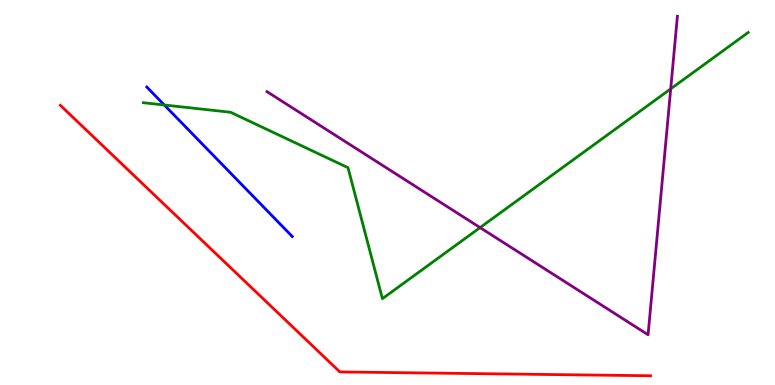[{'lines': ['blue', 'red'], 'intersections': []}, {'lines': ['green', 'red'], 'intersections': []}, {'lines': ['purple', 'red'], 'intersections': []}, {'lines': ['blue', 'green'], 'intersections': [{'x': 2.12, 'y': 7.27}]}, {'lines': ['blue', 'purple'], 'intersections': []}, {'lines': ['green', 'purple'], 'intersections': [{'x': 6.19, 'y': 4.09}, {'x': 8.65, 'y': 7.69}]}]